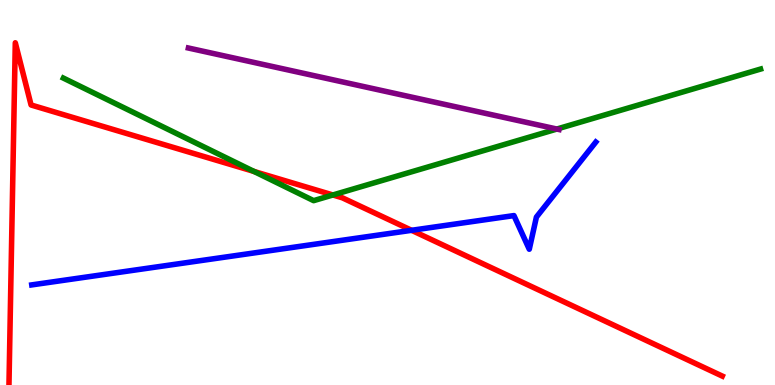[{'lines': ['blue', 'red'], 'intersections': [{'x': 5.31, 'y': 4.02}]}, {'lines': ['green', 'red'], 'intersections': [{'x': 3.28, 'y': 5.55}, {'x': 4.3, 'y': 4.94}]}, {'lines': ['purple', 'red'], 'intersections': []}, {'lines': ['blue', 'green'], 'intersections': []}, {'lines': ['blue', 'purple'], 'intersections': []}, {'lines': ['green', 'purple'], 'intersections': [{'x': 7.19, 'y': 6.65}]}]